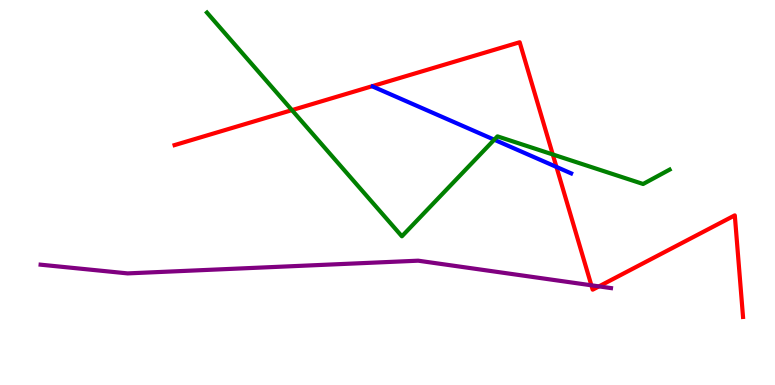[{'lines': ['blue', 'red'], 'intersections': [{'x': 7.18, 'y': 5.66}]}, {'lines': ['green', 'red'], 'intersections': [{'x': 3.77, 'y': 7.14}, {'x': 7.13, 'y': 5.99}]}, {'lines': ['purple', 'red'], 'intersections': [{'x': 7.63, 'y': 2.59}, {'x': 7.73, 'y': 2.56}]}, {'lines': ['blue', 'green'], 'intersections': [{'x': 6.38, 'y': 6.37}]}, {'lines': ['blue', 'purple'], 'intersections': []}, {'lines': ['green', 'purple'], 'intersections': []}]